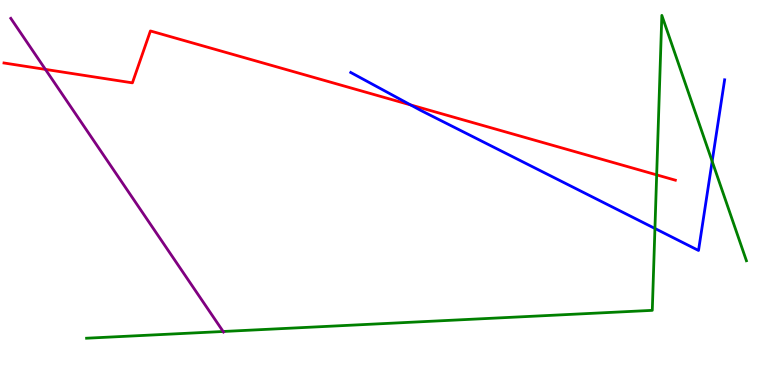[{'lines': ['blue', 'red'], 'intersections': [{'x': 5.3, 'y': 7.27}]}, {'lines': ['green', 'red'], 'intersections': [{'x': 8.47, 'y': 5.46}]}, {'lines': ['purple', 'red'], 'intersections': [{'x': 0.586, 'y': 8.2}]}, {'lines': ['blue', 'green'], 'intersections': [{'x': 8.45, 'y': 4.07}, {'x': 9.19, 'y': 5.81}]}, {'lines': ['blue', 'purple'], 'intersections': []}, {'lines': ['green', 'purple'], 'intersections': [{'x': 2.88, 'y': 1.39}]}]